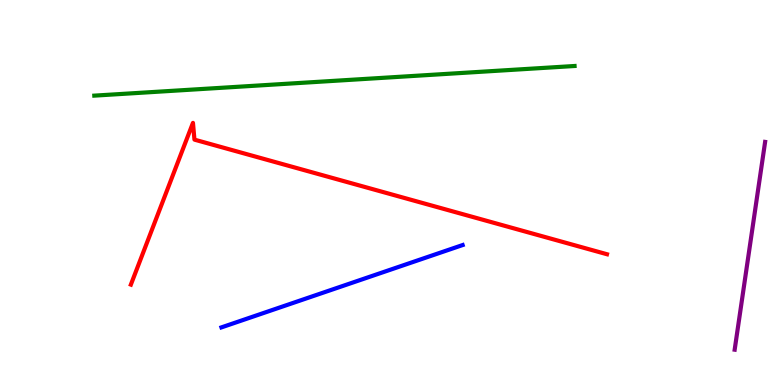[{'lines': ['blue', 'red'], 'intersections': []}, {'lines': ['green', 'red'], 'intersections': []}, {'lines': ['purple', 'red'], 'intersections': []}, {'lines': ['blue', 'green'], 'intersections': []}, {'lines': ['blue', 'purple'], 'intersections': []}, {'lines': ['green', 'purple'], 'intersections': []}]